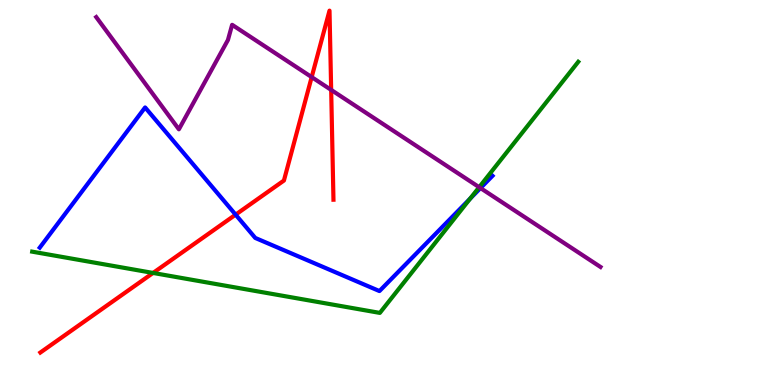[{'lines': ['blue', 'red'], 'intersections': [{'x': 3.04, 'y': 4.42}]}, {'lines': ['green', 'red'], 'intersections': [{'x': 1.97, 'y': 2.91}]}, {'lines': ['purple', 'red'], 'intersections': [{'x': 4.02, 'y': 8.0}, {'x': 4.27, 'y': 7.66}]}, {'lines': ['blue', 'green'], 'intersections': [{'x': 6.07, 'y': 4.84}]}, {'lines': ['blue', 'purple'], 'intersections': [{'x': 6.2, 'y': 5.11}]}, {'lines': ['green', 'purple'], 'intersections': [{'x': 6.18, 'y': 5.14}]}]